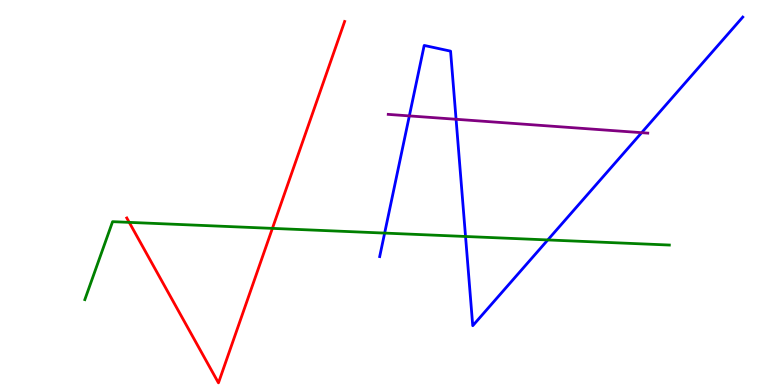[{'lines': ['blue', 'red'], 'intersections': []}, {'lines': ['green', 'red'], 'intersections': [{'x': 1.67, 'y': 4.22}, {'x': 3.51, 'y': 4.07}]}, {'lines': ['purple', 'red'], 'intersections': []}, {'lines': ['blue', 'green'], 'intersections': [{'x': 4.96, 'y': 3.95}, {'x': 6.01, 'y': 3.86}, {'x': 7.07, 'y': 3.77}]}, {'lines': ['blue', 'purple'], 'intersections': [{'x': 5.28, 'y': 6.99}, {'x': 5.88, 'y': 6.9}, {'x': 8.28, 'y': 6.55}]}, {'lines': ['green', 'purple'], 'intersections': []}]